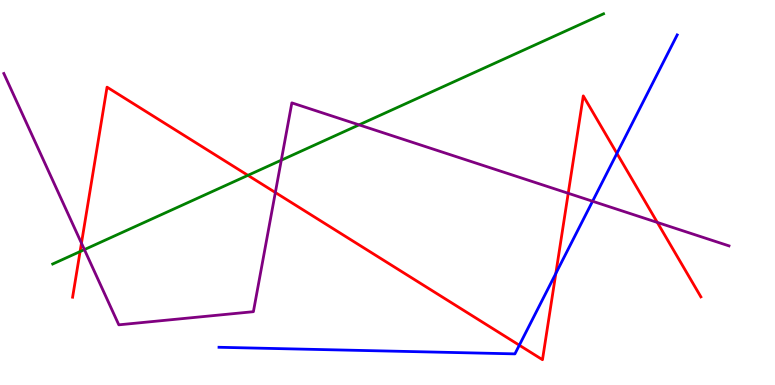[{'lines': ['blue', 'red'], 'intersections': [{'x': 6.7, 'y': 1.03}, {'x': 7.17, 'y': 2.9}, {'x': 7.96, 'y': 6.02}]}, {'lines': ['green', 'red'], 'intersections': [{'x': 1.03, 'y': 3.47}, {'x': 3.2, 'y': 5.45}]}, {'lines': ['purple', 'red'], 'intersections': [{'x': 1.05, 'y': 3.68}, {'x': 3.55, 'y': 5.0}, {'x': 7.33, 'y': 4.98}, {'x': 8.48, 'y': 4.22}]}, {'lines': ['blue', 'green'], 'intersections': []}, {'lines': ['blue', 'purple'], 'intersections': [{'x': 7.65, 'y': 4.77}]}, {'lines': ['green', 'purple'], 'intersections': [{'x': 1.09, 'y': 3.52}, {'x': 3.63, 'y': 5.84}, {'x': 4.63, 'y': 6.76}]}]